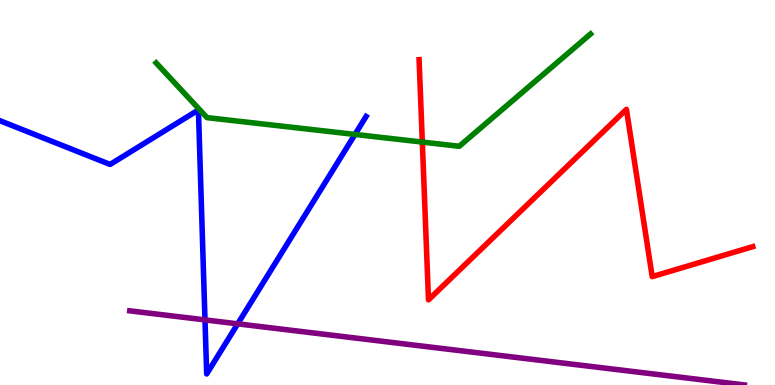[{'lines': ['blue', 'red'], 'intersections': []}, {'lines': ['green', 'red'], 'intersections': [{'x': 5.45, 'y': 6.31}]}, {'lines': ['purple', 'red'], 'intersections': []}, {'lines': ['blue', 'green'], 'intersections': [{'x': 4.58, 'y': 6.51}]}, {'lines': ['blue', 'purple'], 'intersections': [{'x': 2.65, 'y': 1.69}, {'x': 3.07, 'y': 1.59}]}, {'lines': ['green', 'purple'], 'intersections': []}]